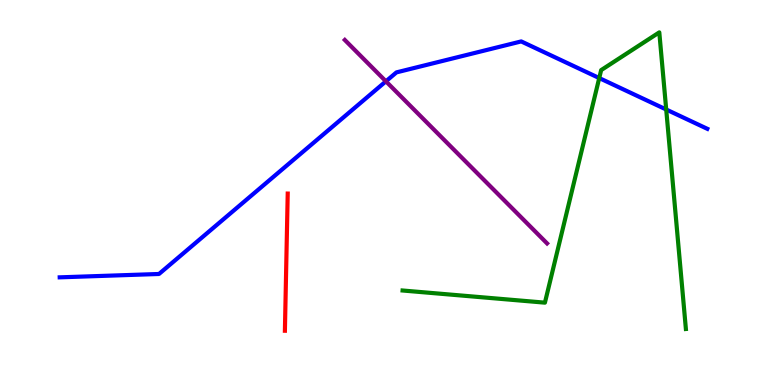[{'lines': ['blue', 'red'], 'intersections': []}, {'lines': ['green', 'red'], 'intersections': []}, {'lines': ['purple', 'red'], 'intersections': []}, {'lines': ['blue', 'green'], 'intersections': [{'x': 7.73, 'y': 7.97}, {'x': 8.6, 'y': 7.16}]}, {'lines': ['blue', 'purple'], 'intersections': [{'x': 4.98, 'y': 7.89}]}, {'lines': ['green', 'purple'], 'intersections': []}]